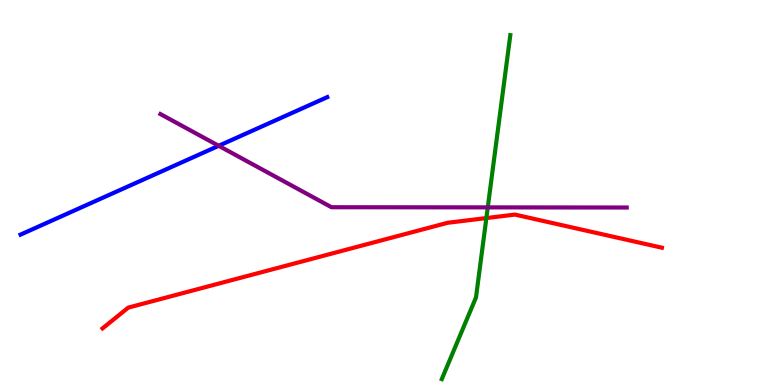[{'lines': ['blue', 'red'], 'intersections': []}, {'lines': ['green', 'red'], 'intersections': [{'x': 6.28, 'y': 4.34}]}, {'lines': ['purple', 'red'], 'intersections': []}, {'lines': ['blue', 'green'], 'intersections': []}, {'lines': ['blue', 'purple'], 'intersections': [{'x': 2.82, 'y': 6.21}]}, {'lines': ['green', 'purple'], 'intersections': [{'x': 6.29, 'y': 4.61}]}]